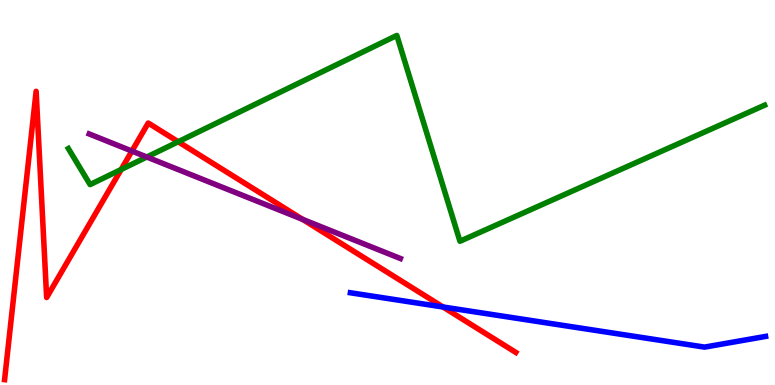[{'lines': ['blue', 'red'], 'intersections': [{'x': 5.72, 'y': 2.03}]}, {'lines': ['green', 'red'], 'intersections': [{'x': 1.56, 'y': 5.6}, {'x': 2.3, 'y': 6.32}]}, {'lines': ['purple', 'red'], 'intersections': [{'x': 1.7, 'y': 6.08}, {'x': 3.9, 'y': 4.3}]}, {'lines': ['blue', 'green'], 'intersections': []}, {'lines': ['blue', 'purple'], 'intersections': []}, {'lines': ['green', 'purple'], 'intersections': [{'x': 1.89, 'y': 5.92}]}]